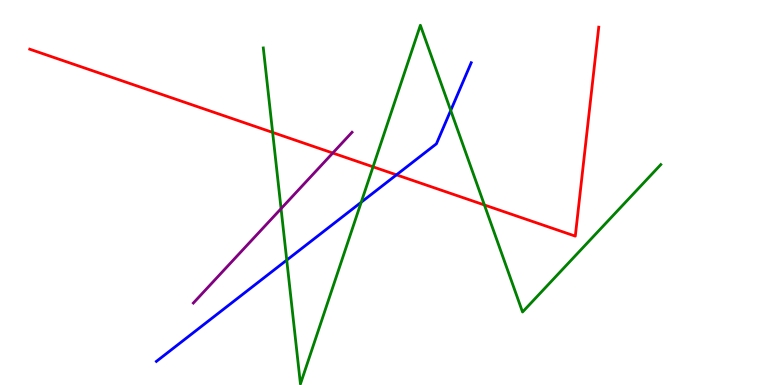[{'lines': ['blue', 'red'], 'intersections': [{'x': 5.12, 'y': 5.46}]}, {'lines': ['green', 'red'], 'intersections': [{'x': 3.52, 'y': 6.56}, {'x': 4.81, 'y': 5.67}, {'x': 6.25, 'y': 4.68}]}, {'lines': ['purple', 'red'], 'intersections': [{'x': 4.29, 'y': 6.03}]}, {'lines': ['blue', 'green'], 'intersections': [{'x': 3.7, 'y': 3.24}, {'x': 4.66, 'y': 4.75}, {'x': 5.82, 'y': 7.13}]}, {'lines': ['blue', 'purple'], 'intersections': []}, {'lines': ['green', 'purple'], 'intersections': [{'x': 3.63, 'y': 4.58}]}]